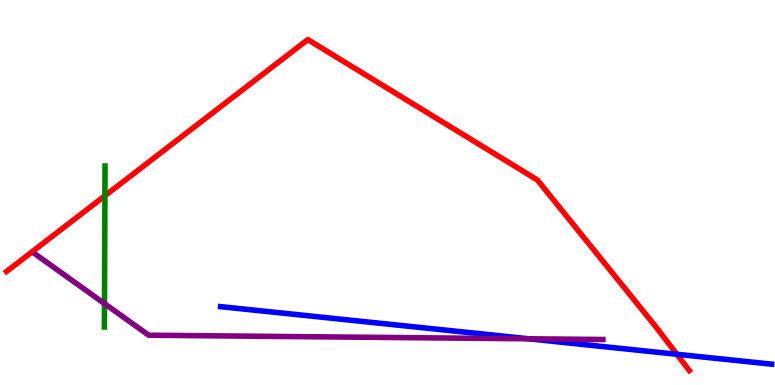[{'lines': ['blue', 'red'], 'intersections': [{'x': 8.73, 'y': 0.798}]}, {'lines': ['green', 'red'], 'intersections': [{'x': 1.35, 'y': 4.91}]}, {'lines': ['purple', 'red'], 'intersections': []}, {'lines': ['blue', 'green'], 'intersections': []}, {'lines': ['blue', 'purple'], 'intersections': [{'x': 6.82, 'y': 1.2}]}, {'lines': ['green', 'purple'], 'intersections': [{'x': 1.35, 'y': 2.11}]}]